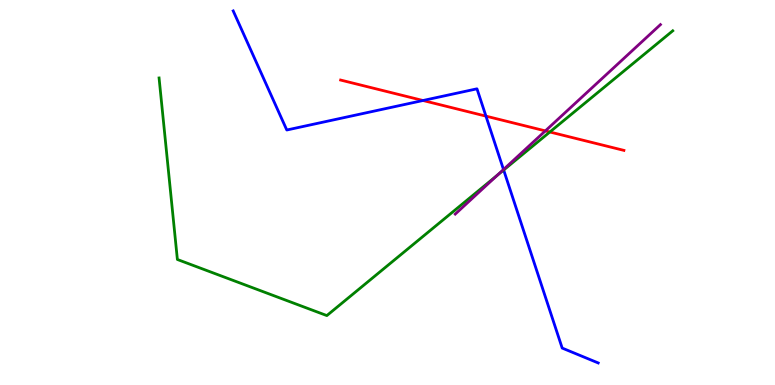[{'lines': ['blue', 'red'], 'intersections': [{'x': 5.46, 'y': 7.39}, {'x': 6.27, 'y': 6.98}]}, {'lines': ['green', 'red'], 'intersections': [{'x': 7.09, 'y': 6.57}]}, {'lines': ['purple', 'red'], 'intersections': [{'x': 7.04, 'y': 6.6}]}, {'lines': ['blue', 'green'], 'intersections': [{'x': 6.5, 'y': 5.58}]}, {'lines': ['blue', 'purple'], 'intersections': [{'x': 6.5, 'y': 5.6}]}, {'lines': ['green', 'purple'], 'intersections': [{'x': 6.42, 'y': 5.45}]}]